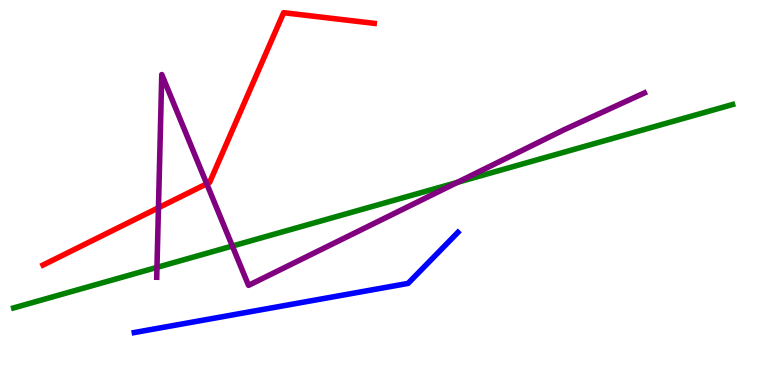[{'lines': ['blue', 'red'], 'intersections': []}, {'lines': ['green', 'red'], 'intersections': []}, {'lines': ['purple', 'red'], 'intersections': [{'x': 2.04, 'y': 4.6}, {'x': 2.67, 'y': 5.23}]}, {'lines': ['blue', 'green'], 'intersections': []}, {'lines': ['blue', 'purple'], 'intersections': []}, {'lines': ['green', 'purple'], 'intersections': [{'x': 2.03, 'y': 3.06}, {'x': 3.0, 'y': 3.61}, {'x': 5.9, 'y': 5.26}]}]